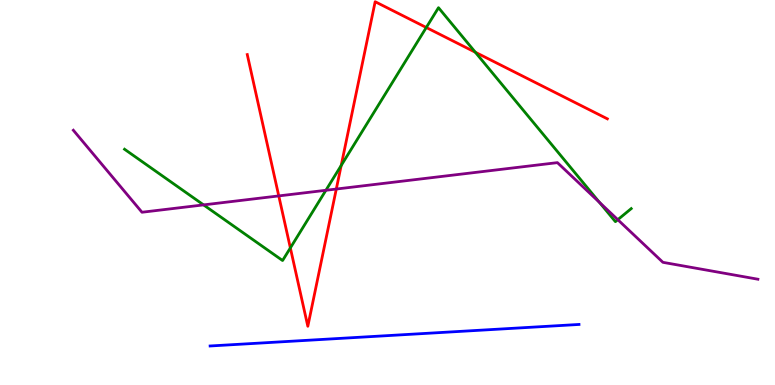[{'lines': ['blue', 'red'], 'intersections': []}, {'lines': ['green', 'red'], 'intersections': [{'x': 3.75, 'y': 3.56}, {'x': 4.4, 'y': 5.7}, {'x': 5.5, 'y': 9.29}, {'x': 6.13, 'y': 8.64}]}, {'lines': ['purple', 'red'], 'intersections': [{'x': 3.6, 'y': 4.91}, {'x': 4.34, 'y': 5.09}]}, {'lines': ['blue', 'green'], 'intersections': []}, {'lines': ['blue', 'purple'], 'intersections': []}, {'lines': ['green', 'purple'], 'intersections': [{'x': 2.63, 'y': 4.68}, {'x': 4.21, 'y': 5.06}, {'x': 7.73, 'y': 4.75}, {'x': 7.97, 'y': 4.29}]}]